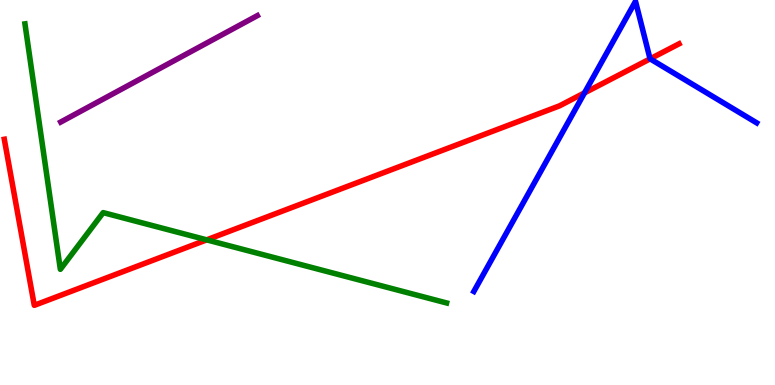[{'lines': ['blue', 'red'], 'intersections': [{'x': 7.54, 'y': 7.59}, {'x': 8.39, 'y': 8.47}]}, {'lines': ['green', 'red'], 'intersections': [{'x': 2.67, 'y': 3.77}]}, {'lines': ['purple', 'red'], 'intersections': []}, {'lines': ['blue', 'green'], 'intersections': []}, {'lines': ['blue', 'purple'], 'intersections': []}, {'lines': ['green', 'purple'], 'intersections': []}]